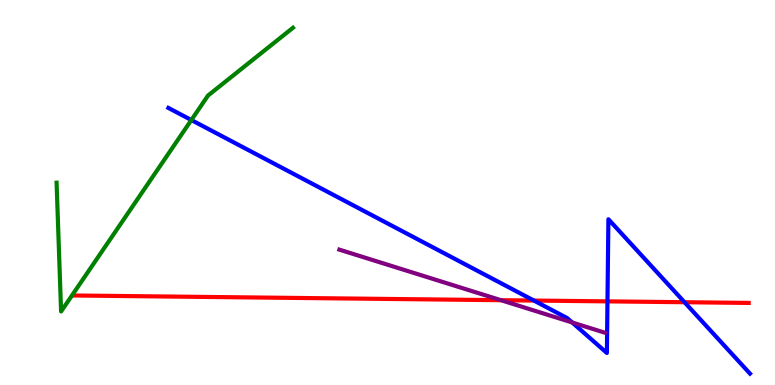[{'lines': ['blue', 'red'], 'intersections': [{'x': 6.89, 'y': 2.19}, {'x': 7.84, 'y': 2.17}, {'x': 8.83, 'y': 2.15}]}, {'lines': ['green', 'red'], 'intersections': []}, {'lines': ['purple', 'red'], 'intersections': [{'x': 6.46, 'y': 2.2}]}, {'lines': ['blue', 'green'], 'intersections': [{'x': 2.47, 'y': 6.88}]}, {'lines': ['blue', 'purple'], 'intersections': [{'x': 7.38, 'y': 1.62}]}, {'lines': ['green', 'purple'], 'intersections': []}]